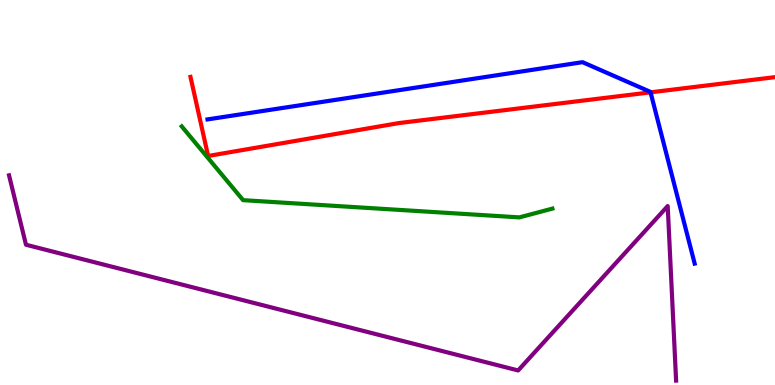[{'lines': ['blue', 'red'], 'intersections': [{'x': 8.39, 'y': 7.6}]}, {'lines': ['green', 'red'], 'intersections': []}, {'lines': ['purple', 'red'], 'intersections': []}, {'lines': ['blue', 'green'], 'intersections': []}, {'lines': ['blue', 'purple'], 'intersections': []}, {'lines': ['green', 'purple'], 'intersections': []}]